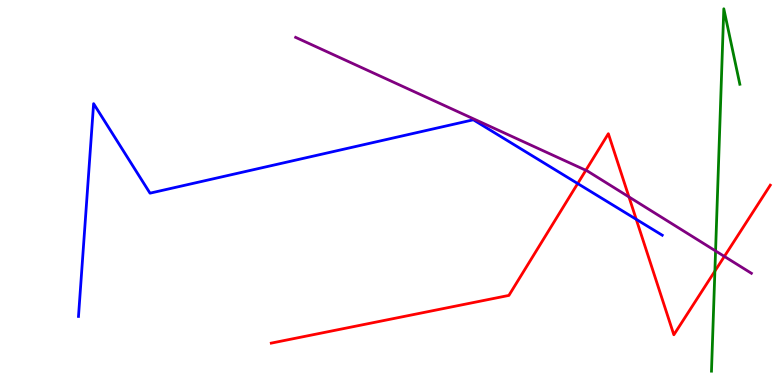[{'lines': ['blue', 'red'], 'intersections': [{'x': 7.45, 'y': 5.23}, {'x': 8.21, 'y': 4.3}]}, {'lines': ['green', 'red'], 'intersections': [{'x': 9.22, 'y': 2.96}]}, {'lines': ['purple', 'red'], 'intersections': [{'x': 7.56, 'y': 5.58}, {'x': 8.12, 'y': 4.89}, {'x': 9.35, 'y': 3.34}]}, {'lines': ['blue', 'green'], 'intersections': []}, {'lines': ['blue', 'purple'], 'intersections': []}, {'lines': ['green', 'purple'], 'intersections': [{'x': 9.23, 'y': 3.48}]}]